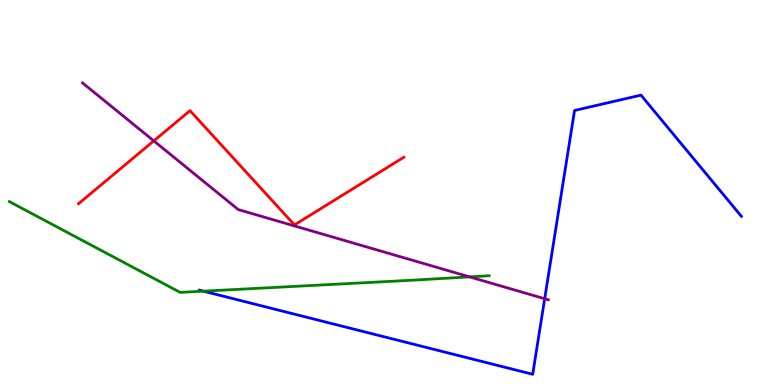[{'lines': ['blue', 'red'], 'intersections': []}, {'lines': ['green', 'red'], 'intersections': []}, {'lines': ['purple', 'red'], 'intersections': [{'x': 1.98, 'y': 6.34}]}, {'lines': ['blue', 'green'], 'intersections': [{'x': 2.62, 'y': 2.44}]}, {'lines': ['blue', 'purple'], 'intersections': [{'x': 7.03, 'y': 2.24}]}, {'lines': ['green', 'purple'], 'intersections': [{'x': 6.06, 'y': 2.81}]}]